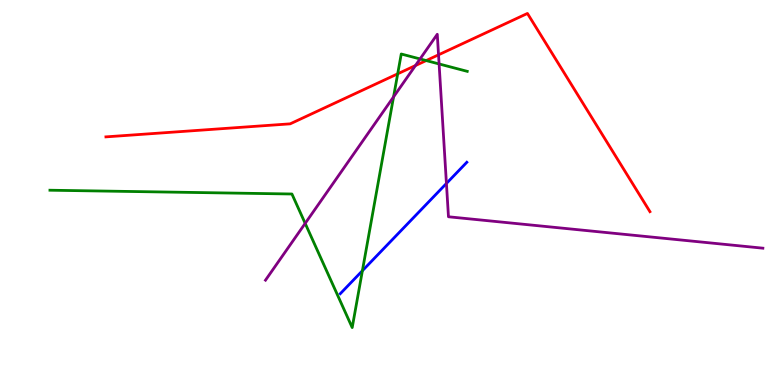[{'lines': ['blue', 'red'], 'intersections': []}, {'lines': ['green', 'red'], 'intersections': [{'x': 5.13, 'y': 8.08}, {'x': 5.5, 'y': 8.43}]}, {'lines': ['purple', 'red'], 'intersections': [{'x': 5.36, 'y': 8.3}, {'x': 5.66, 'y': 8.58}]}, {'lines': ['blue', 'green'], 'intersections': [{'x': 4.68, 'y': 2.97}]}, {'lines': ['blue', 'purple'], 'intersections': [{'x': 5.76, 'y': 5.24}]}, {'lines': ['green', 'purple'], 'intersections': [{'x': 3.94, 'y': 4.2}, {'x': 5.08, 'y': 7.48}, {'x': 5.42, 'y': 8.47}, {'x': 5.67, 'y': 8.34}]}]